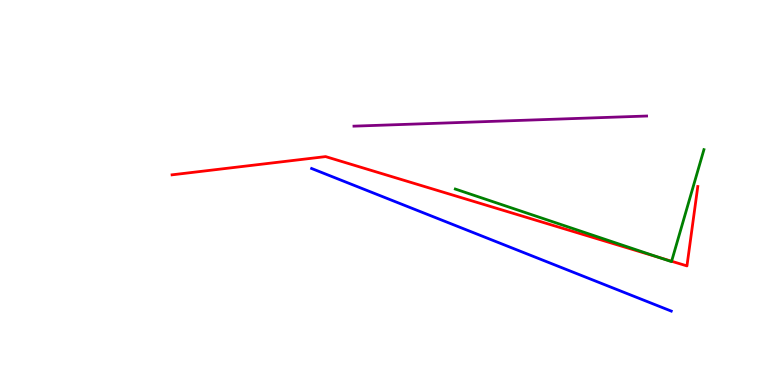[{'lines': ['blue', 'red'], 'intersections': []}, {'lines': ['green', 'red'], 'intersections': [{'x': 8.51, 'y': 3.31}, {'x': 8.67, 'y': 3.21}]}, {'lines': ['purple', 'red'], 'intersections': []}, {'lines': ['blue', 'green'], 'intersections': []}, {'lines': ['blue', 'purple'], 'intersections': []}, {'lines': ['green', 'purple'], 'intersections': []}]